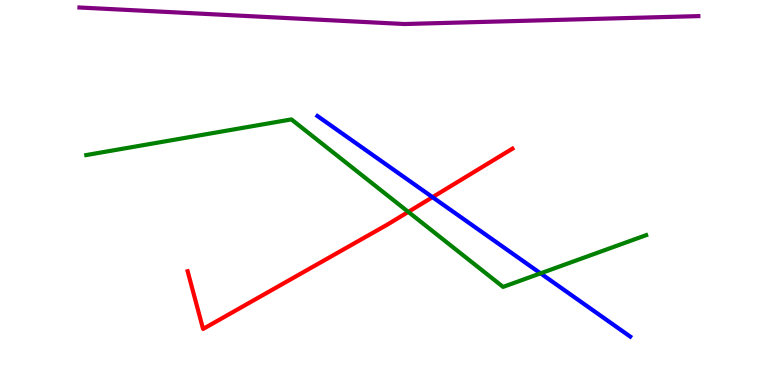[{'lines': ['blue', 'red'], 'intersections': [{'x': 5.58, 'y': 4.88}]}, {'lines': ['green', 'red'], 'intersections': [{'x': 5.27, 'y': 4.5}]}, {'lines': ['purple', 'red'], 'intersections': []}, {'lines': ['blue', 'green'], 'intersections': [{'x': 6.97, 'y': 2.9}]}, {'lines': ['blue', 'purple'], 'intersections': []}, {'lines': ['green', 'purple'], 'intersections': []}]